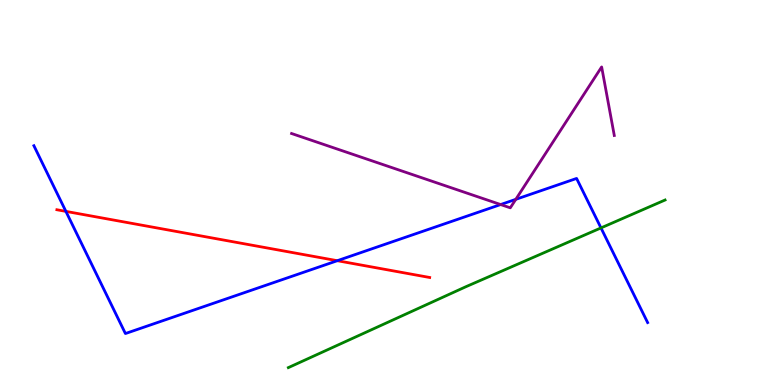[{'lines': ['blue', 'red'], 'intersections': [{'x': 0.85, 'y': 4.51}, {'x': 4.35, 'y': 3.23}]}, {'lines': ['green', 'red'], 'intersections': []}, {'lines': ['purple', 'red'], 'intersections': []}, {'lines': ['blue', 'green'], 'intersections': [{'x': 7.75, 'y': 4.08}]}, {'lines': ['blue', 'purple'], 'intersections': [{'x': 6.46, 'y': 4.69}, {'x': 6.66, 'y': 4.82}]}, {'lines': ['green', 'purple'], 'intersections': []}]